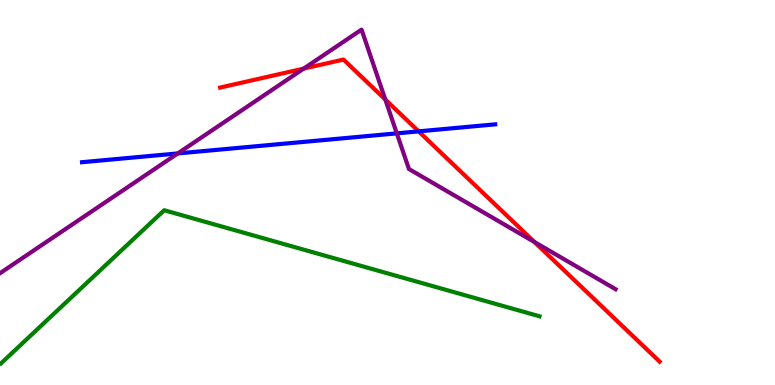[{'lines': ['blue', 'red'], 'intersections': [{'x': 5.4, 'y': 6.59}]}, {'lines': ['green', 'red'], 'intersections': []}, {'lines': ['purple', 'red'], 'intersections': [{'x': 3.92, 'y': 8.22}, {'x': 4.97, 'y': 7.42}, {'x': 6.9, 'y': 3.71}]}, {'lines': ['blue', 'green'], 'intersections': []}, {'lines': ['blue', 'purple'], 'intersections': [{'x': 2.29, 'y': 6.01}, {'x': 5.12, 'y': 6.54}]}, {'lines': ['green', 'purple'], 'intersections': []}]